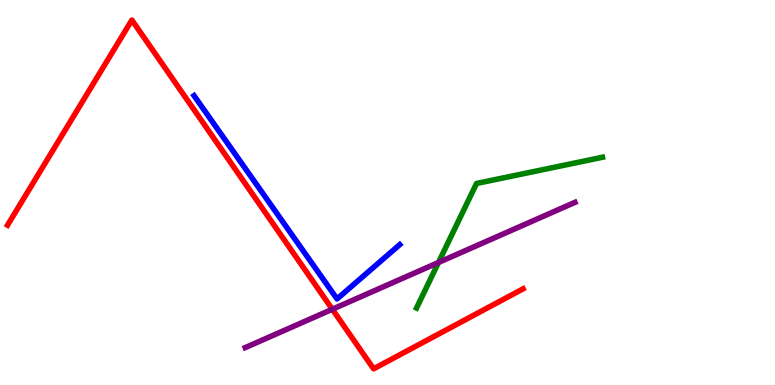[{'lines': ['blue', 'red'], 'intersections': []}, {'lines': ['green', 'red'], 'intersections': []}, {'lines': ['purple', 'red'], 'intersections': [{'x': 4.29, 'y': 1.97}]}, {'lines': ['blue', 'green'], 'intersections': []}, {'lines': ['blue', 'purple'], 'intersections': []}, {'lines': ['green', 'purple'], 'intersections': [{'x': 5.66, 'y': 3.18}]}]